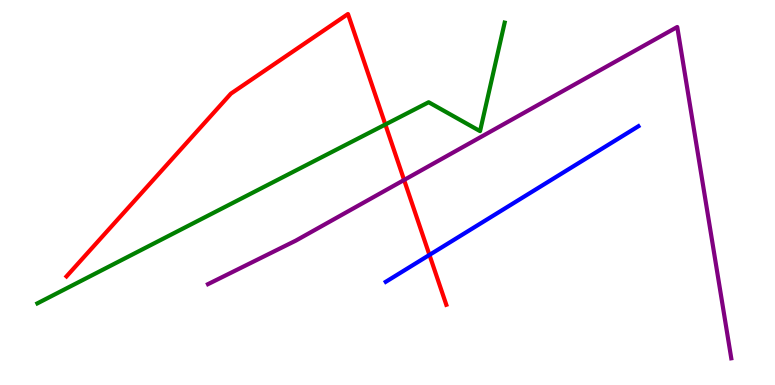[{'lines': ['blue', 'red'], 'intersections': [{'x': 5.54, 'y': 3.38}]}, {'lines': ['green', 'red'], 'intersections': [{'x': 4.97, 'y': 6.77}]}, {'lines': ['purple', 'red'], 'intersections': [{'x': 5.21, 'y': 5.33}]}, {'lines': ['blue', 'green'], 'intersections': []}, {'lines': ['blue', 'purple'], 'intersections': []}, {'lines': ['green', 'purple'], 'intersections': []}]